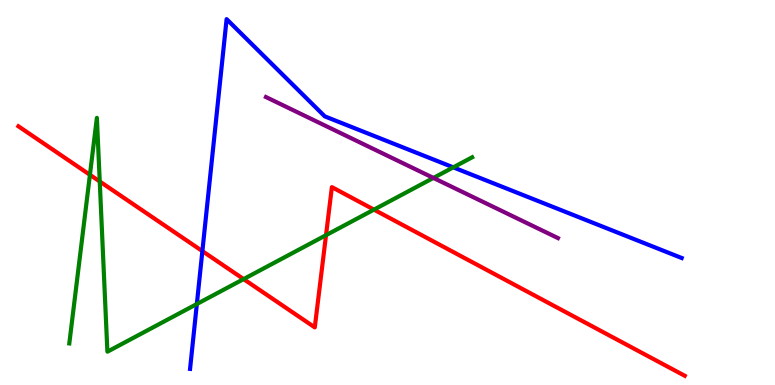[{'lines': ['blue', 'red'], 'intersections': [{'x': 2.61, 'y': 3.48}]}, {'lines': ['green', 'red'], 'intersections': [{'x': 1.16, 'y': 5.46}, {'x': 1.29, 'y': 5.29}, {'x': 3.14, 'y': 2.75}, {'x': 4.21, 'y': 3.89}, {'x': 4.83, 'y': 4.56}]}, {'lines': ['purple', 'red'], 'intersections': []}, {'lines': ['blue', 'green'], 'intersections': [{'x': 2.54, 'y': 2.1}, {'x': 5.85, 'y': 5.65}]}, {'lines': ['blue', 'purple'], 'intersections': []}, {'lines': ['green', 'purple'], 'intersections': [{'x': 5.59, 'y': 5.38}]}]